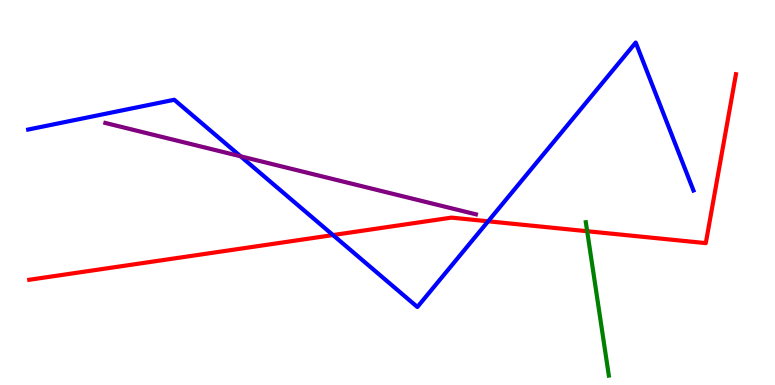[{'lines': ['blue', 'red'], 'intersections': [{'x': 4.3, 'y': 3.89}, {'x': 6.3, 'y': 4.25}]}, {'lines': ['green', 'red'], 'intersections': [{'x': 7.58, 'y': 3.99}]}, {'lines': ['purple', 'red'], 'intersections': []}, {'lines': ['blue', 'green'], 'intersections': []}, {'lines': ['blue', 'purple'], 'intersections': [{'x': 3.1, 'y': 5.94}]}, {'lines': ['green', 'purple'], 'intersections': []}]